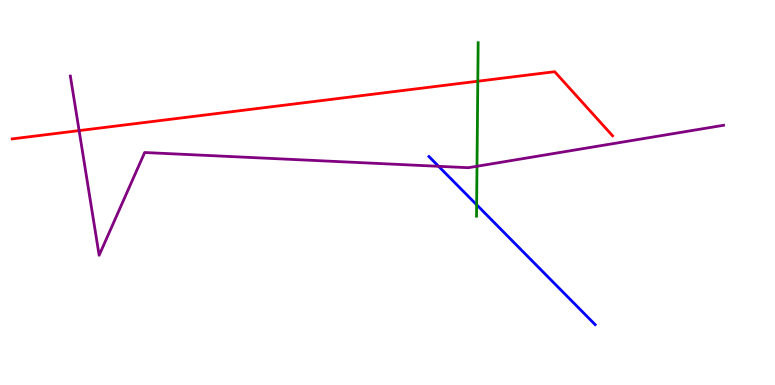[{'lines': ['blue', 'red'], 'intersections': []}, {'lines': ['green', 'red'], 'intersections': [{'x': 6.17, 'y': 7.89}]}, {'lines': ['purple', 'red'], 'intersections': [{'x': 1.02, 'y': 6.61}]}, {'lines': ['blue', 'green'], 'intersections': [{'x': 6.15, 'y': 4.68}]}, {'lines': ['blue', 'purple'], 'intersections': [{'x': 5.66, 'y': 5.68}]}, {'lines': ['green', 'purple'], 'intersections': [{'x': 6.15, 'y': 5.68}]}]